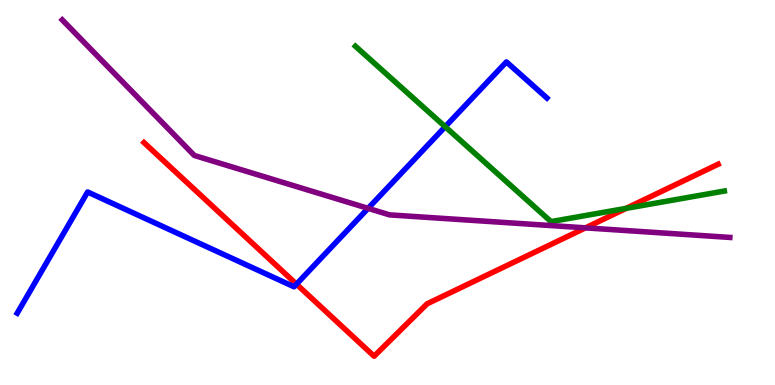[{'lines': ['blue', 'red'], 'intersections': [{'x': 3.83, 'y': 2.62}]}, {'lines': ['green', 'red'], 'intersections': [{'x': 8.08, 'y': 4.59}]}, {'lines': ['purple', 'red'], 'intersections': [{'x': 7.55, 'y': 4.08}]}, {'lines': ['blue', 'green'], 'intersections': [{'x': 5.74, 'y': 6.71}]}, {'lines': ['blue', 'purple'], 'intersections': [{'x': 4.75, 'y': 4.59}]}, {'lines': ['green', 'purple'], 'intersections': []}]